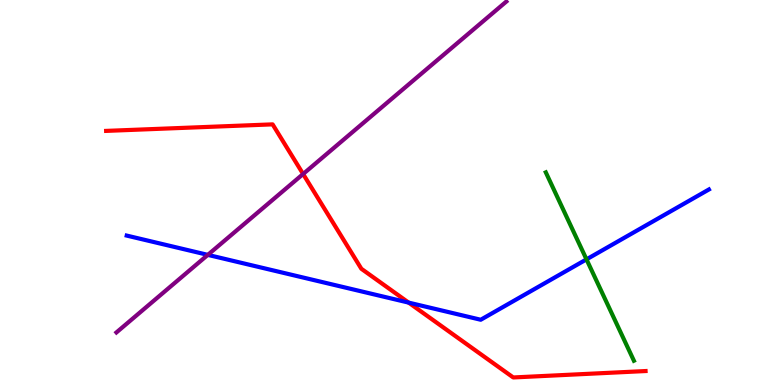[{'lines': ['blue', 'red'], 'intersections': [{'x': 5.27, 'y': 2.14}]}, {'lines': ['green', 'red'], 'intersections': []}, {'lines': ['purple', 'red'], 'intersections': [{'x': 3.91, 'y': 5.48}]}, {'lines': ['blue', 'green'], 'intersections': [{'x': 7.57, 'y': 3.26}]}, {'lines': ['blue', 'purple'], 'intersections': [{'x': 2.68, 'y': 3.38}]}, {'lines': ['green', 'purple'], 'intersections': []}]